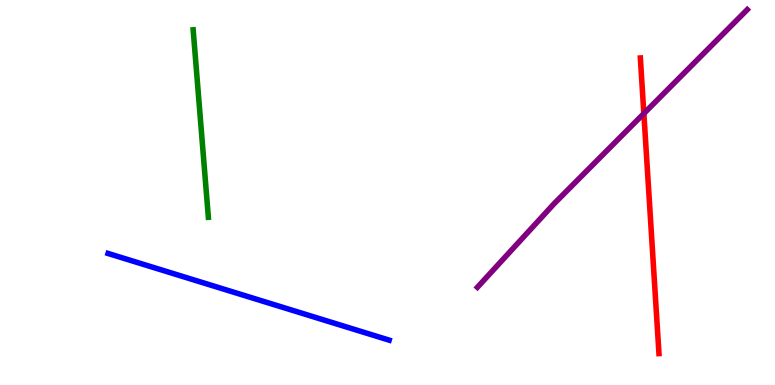[{'lines': ['blue', 'red'], 'intersections': []}, {'lines': ['green', 'red'], 'intersections': []}, {'lines': ['purple', 'red'], 'intersections': [{'x': 8.31, 'y': 7.05}]}, {'lines': ['blue', 'green'], 'intersections': []}, {'lines': ['blue', 'purple'], 'intersections': []}, {'lines': ['green', 'purple'], 'intersections': []}]